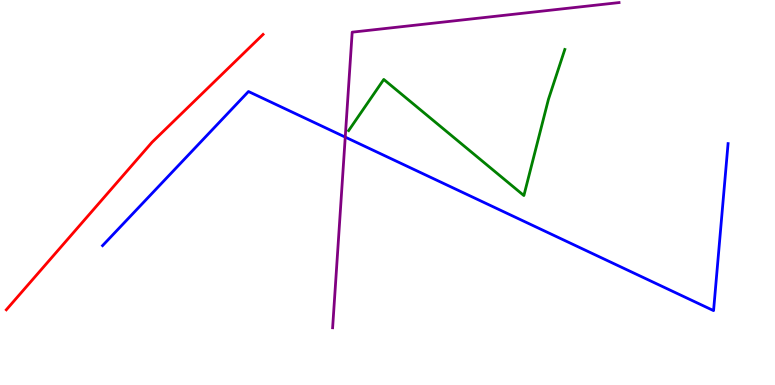[{'lines': ['blue', 'red'], 'intersections': []}, {'lines': ['green', 'red'], 'intersections': []}, {'lines': ['purple', 'red'], 'intersections': []}, {'lines': ['blue', 'green'], 'intersections': []}, {'lines': ['blue', 'purple'], 'intersections': [{'x': 4.45, 'y': 6.44}]}, {'lines': ['green', 'purple'], 'intersections': []}]